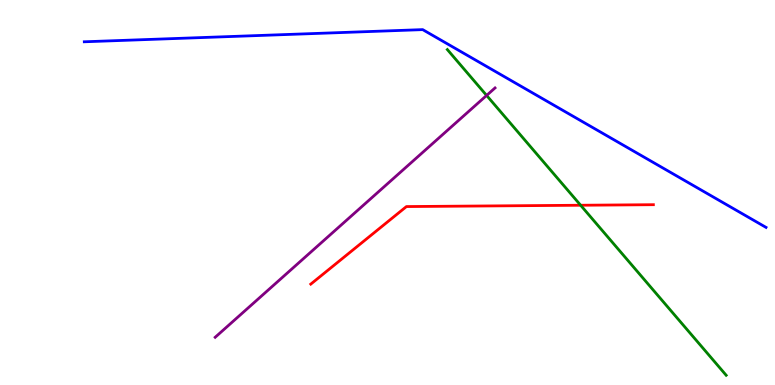[{'lines': ['blue', 'red'], 'intersections': []}, {'lines': ['green', 'red'], 'intersections': [{'x': 7.49, 'y': 4.67}]}, {'lines': ['purple', 'red'], 'intersections': []}, {'lines': ['blue', 'green'], 'intersections': []}, {'lines': ['blue', 'purple'], 'intersections': []}, {'lines': ['green', 'purple'], 'intersections': [{'x': 6.28, 'y': 7.52}]}]